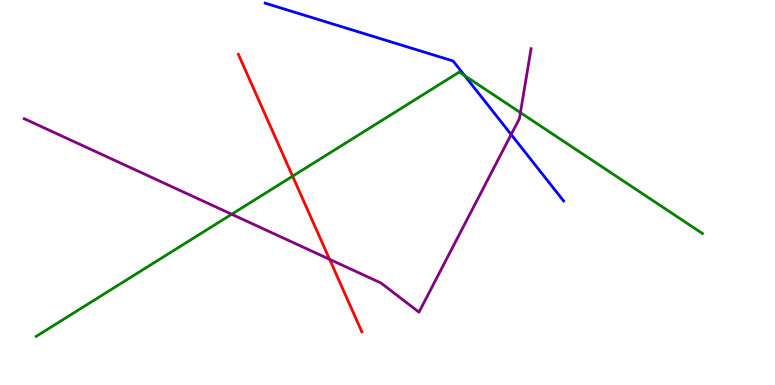[{'lines': ['blue', 'red'], 'intersections': []}, {'lines': ['green', 'red'], 'intersections': [{'x': 3.78, 'y': 5.42}]}, {'lines': ['purple', 'red'], 'intersections': [{'x': 4.25, 'y': 3.26}]}, {'lines': ['blue', 'green'], 'intersections': [{'x': 6.0, 'y': 8.04}]}, {'lines': ['blue', 'purple'], 'intersections': [{'x': 6.6, 'y': 6.51}]}, {'lines': ['green', 'purple'], 'intersections': [{'x': 2.99, 'y': 4.44}, {'x': 6.72, 'y': 7.07}]}]